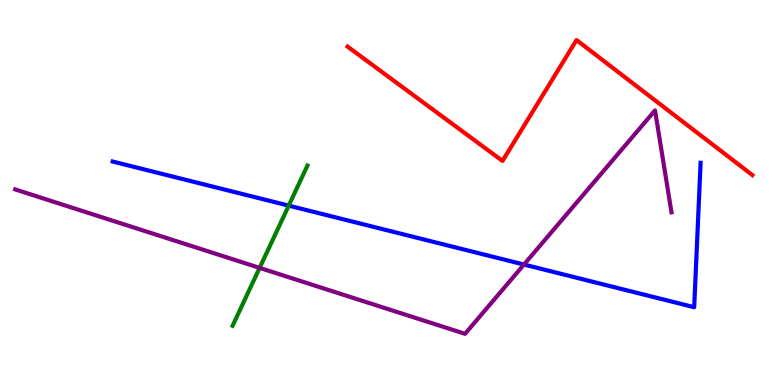[{'lines': ['blue', 'red'], 'intersections': []}, {'lines': ['green', 'red'], 'intersections': []}, {'lines': ['purple', 'red'], 'intersections': []}, {'lines': ['blue', 'green'], 'intersections': [{'x': 3.73, 'y': 4.66}]}, {'lines': ['blue', 'purple'], 'intersections': [{'x': 6.76, 'y': 3.13}]}, {'lines': ['green', 'purple'], 'intersections': [{'x': 3.35, 'y': 3.04}]}]